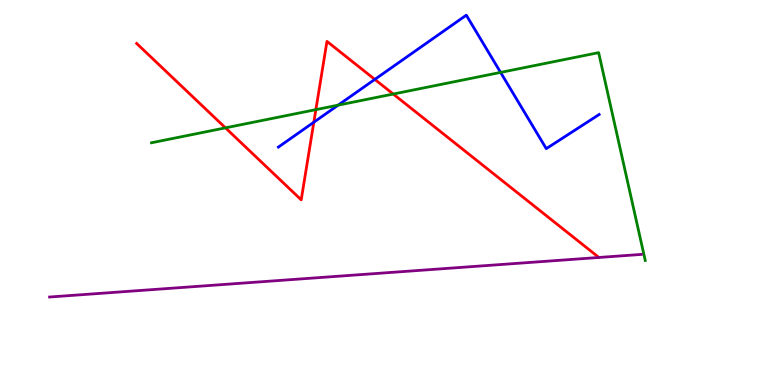[{'lines': ['blue', 'red'], 'intersections': [{'x': 4.05, 'y': 6.83}, {'x': 4.84, 'y': 7.94}]}, {'lines': ['green', 'red'], 'intersections': [{'x': 2.91, 'y': 6.68}, {'x': 4.08, 'y': 7.15}, {'x': 5.07, 'y': 7.56}]}, {'lines': ['purple', 'red'], 'intersections': []}, {'lines': ['blue', 'green'], 'intersections': [{'x': 4.36, 'y': 7.27}, {'x': 6.46, 'y': 8.12}]}, {'lines': ['blue', 'purple'], 'intersections': []}, {'lines': ['green', 'purple'], 'intersections': []}]